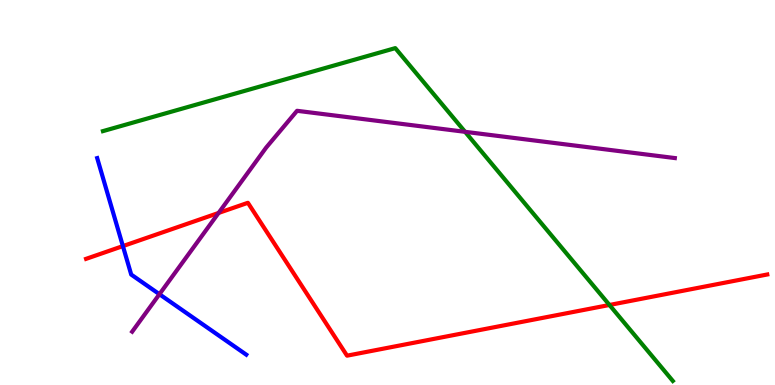[{'lines': ['blue', 'red'], 'intersections': [{'x': 1.59, 'y': 3.61}]}, {'lines': ['green', 'red'], 'intersections': [{'x': 7.86, 'y': 2.08}]}, {'lines': ['purple', 'red'], 'intersections': [{'x': 2.82, 'y': 4.47}]}, {'lines': ['blue', 'green'], 'intersections': []}, {'lines': ['blue', 'purple'], 'intersections': [{'x': 2.06, 'y': 2.36}]}, {'lines': ['green', 'purple'], 'intersections': [{'x': 6.0, 'y': 6.58}]}]